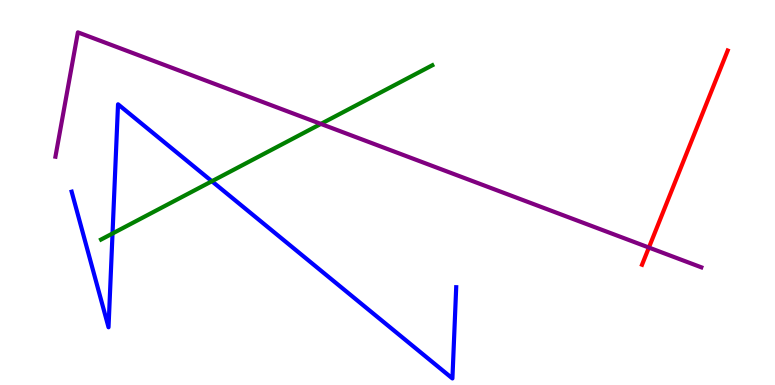[{'lines': ['blue', 'red'], 'intersections': []}, {'lines': ['green', 'red'], 'intersections': []}, {'lines': ['purple', 'red'], 'intersections': [{'x': 8.37, 'y': 3.57}]}, {'lines': ['blue', 'green'], 'intersections': [{'x': 1.45, 'y': 3.94}, {'x': 2.73, 'y': 5.29}]}, {'lines': ['blue', 'purple'], 'intersections': []}, {'lines': ['green', 'purple'], 'intersections': [{'x': 4.14, 'y': 6.78}]}]